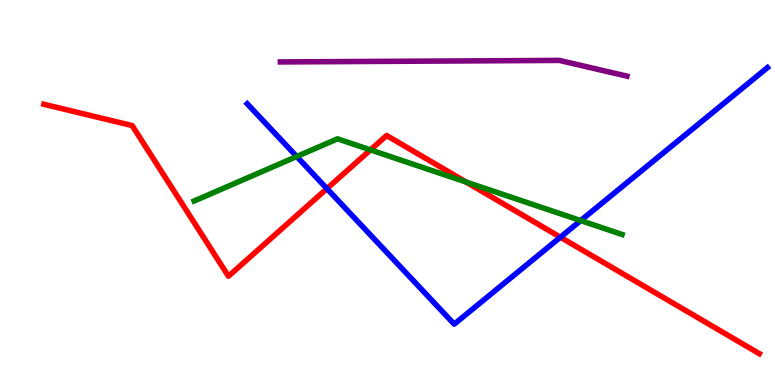[{'lines': ['blue', 'red'], 'intersections': [{'x': 4.22, 'y': 5.1}, {'x': 7.23, 'y': 3.84}]}, {'lines': ['green', 'red'], 'intersections': [{'x': 4.78, 'y': 6.11}, {'x': 6.01, 'y': 5.27}]}, {'lines': ['purple', 'red'], 'intersections': []}, {'lines': ['blue', 'green'], 'intersections': [{'x': 3.83, 'y': 5.93}, {'x': 7.49, 'y': 4.27}]}, {'lines': ['blue', 'purple'], 'intersections': []}, {'lines': ['green', 'purple'], 'intersections': []}]